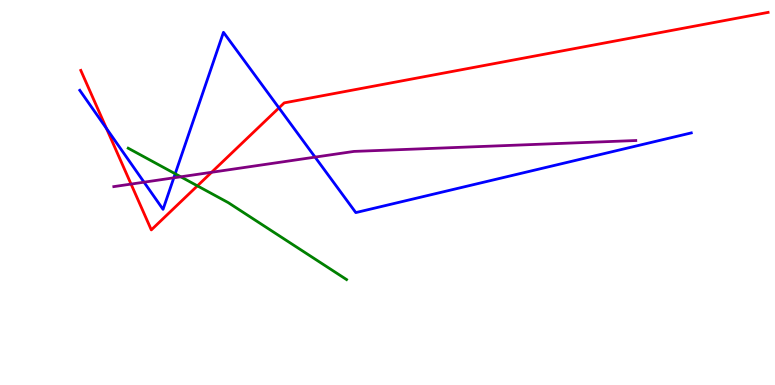[{'lines': ['blue', 'red'], 'intersections': [{'x': 1.37, 'y': 6.66}, {'x': 3.6, 'y': 7.2}]}, {'lines': ['green', 'red'], 'intersections': [{'x': 2.55, 'y': 5.17}]}, {'lines': ['purple', 'red'], 'intersections': [{'x': 1.69, 'y': 5.22}, {'x': 2.73, 'y': 5.53}]}, {'lines': ['blue', 'green'], 'intersections': [{'x': 2.26, 'y': 5.49}]}, {'lines': ['blue', 'purple'], 'intersections': [{'x': 1.86, 'y': 5.27}, {'x': 2.24, 'y': 5.38}, {'x': 4.07, 'y': 5.92}]}, {'lines': ['green', 'purple'], 'intersections': [{'x': 2.33, 'y': 5.41}]}]